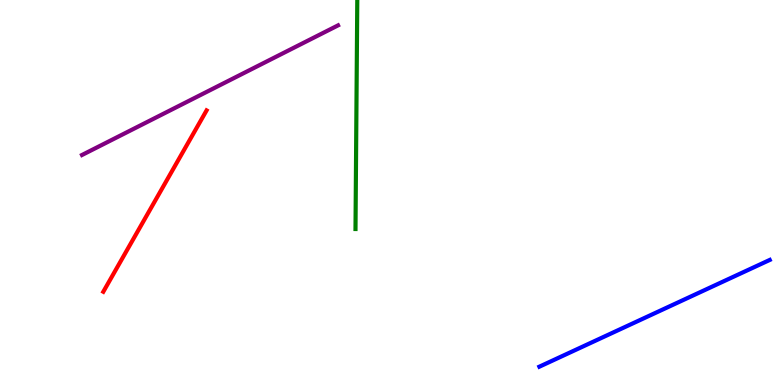[{'lines': ['blue', 'red'], 'intersections': []}, {'lines': ['green', 'red'], 'intersections': []}, {'lines': ['purple', 'red'], 'intersections': []}, {'lines': ['blue', 'green'], 'intersections': []}, {'lines': ['blue', 'purple'], 'intersections': []}, {'lines': ['green', 'purple'], 'intersections': []}]